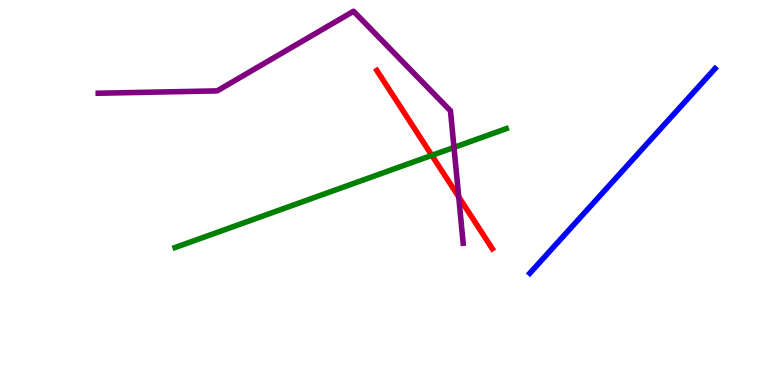[{'lines': ['blue', 'red'], 'intersections': []}, {'lines': ['green', 'red'], 'intersections': [{'x': 5.57, 'y': 5.96}]}, {'lines': ['purple', 'red'], 'intersections': [{'x': 5.92, 'y': 4.89}]}, {'lines': ['blue', 'green'], 'intersections': []}, {'lines': ['blue', 'purple'], 'intersections': []}, {'lines': ['green', 'purple'], 'intersections': [{'x': 5.86, 'y': 6.17}]}]